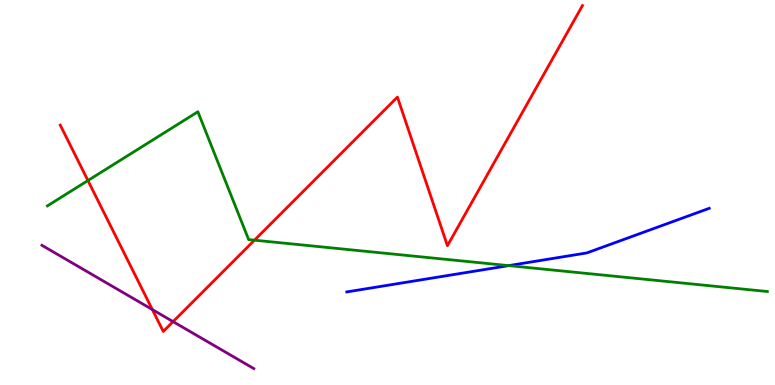[{'lines': ['blue', 'red'], 'intersections': []}, {'lines': ['green', 'red'], 'intersections': [{'x': 1.13, 'y': 5.31}, {'x': 3.28, 'y': 3.76}]}, {'lines': ['purple', 'red'], 'intersections': [{'x': 1.97, 'y': 1.96}, {'x': 2.23, 'y': 1.65}]}, {'lines': ['blue', 'green'], 'intersections': [{'x': 6.56, 'y': 3.1}]}, {'lines': ['blue', 'purple'], 'intersections': []}, {'lines': ['green', 'purple'], 'intersections': []}]